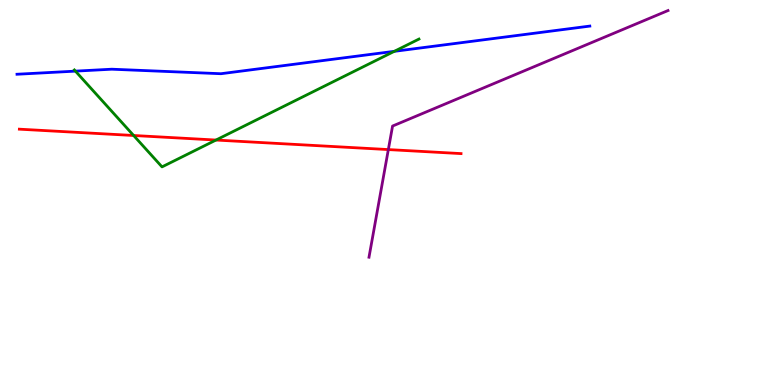[{'lines': ['blue', 'red'], 'intersections': []}, {'lines': ['green', 'red'], 'intersections': [{'x': 1.72, 'y': 6.48}, {'x': 2.79, 'y': 6.36}]}, {'lines': ['purple', 'red'], 'intersections': [{'x': 5.01, 'y': 6.11}]}, {'lines': ['blue', 'green'], 'intersections': [{'x': 0.973, 'y': 8.15}, {'x': 5.09, 'y': 8.67}]}, {'lines': ['blue', 'purple'], 'intersections': []}, {'lines': ['green', 'purple'], 'intersections': []}]